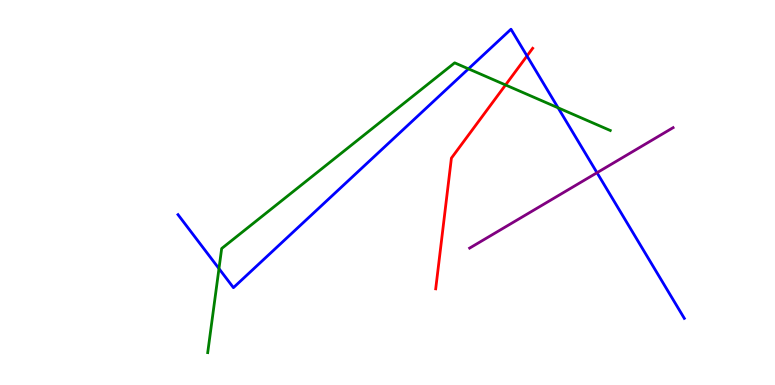[{'lines': ['blue', 'red'], 'intersections': [{'x': 6.8, 'y': 8.55}]}, {'lines': ['green', 'red'], 'intersections': [{'x': 6.52, 'y': 7.79}]}, {'lines': ['purple', 'red'], 'intersections': []}, {'lines': ['blue', 'green'], 'intersections': [{'x': 2.83, 'y': 3.02}, {'x': 6.04, 'y': 8.21}, {'x': 7.2, 'y': 7.2}]}, {'lines': ['blue', 'purple'], 'intersections': [{'x': 7.7, 'y': 5.51}]}, {'lines': ['green', 'purple'], 'intersections': []}]